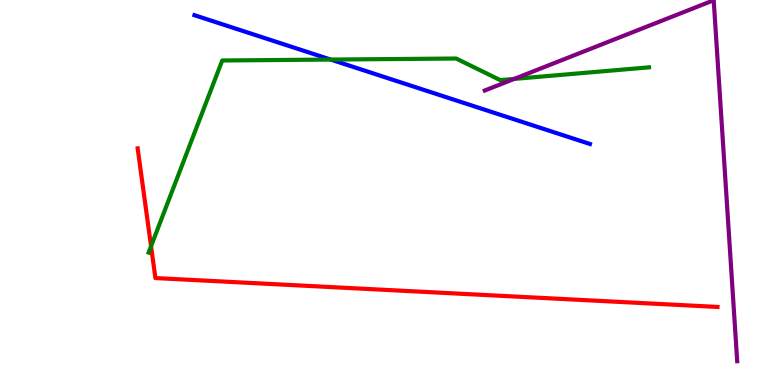[{'lines': ['blue', 'red'], 'intersections': []}, {'lines': ['green', 'red'], 'intersections': [{'x': 1.95, 'y': 3.61}]}, {'lines': ['purple', 'red'], 'intersections': []}, {'lines': ['blue', 'green'], 'intersections': [{'x': 4.27, 'y': 8.45}]}, {'lines': ['blue', 'purple'], 'intersections': []}, {'lines': ['green', 'purple'], 'intersections': [{'x': 6.63, 'y': 7.95}]}]